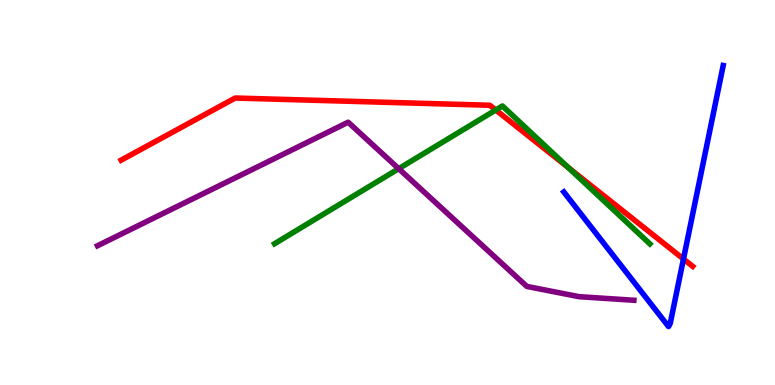[{'lines': ['blue', 'red'], 'intersections': [{'x': 8.82, 'y': 3.27}]}, {'lines': ['green', 'red'], 'intersections': [{'x': 6.4, 'y': 7.14}, {'x': 7.33, 'y': 5.65}]}, {'lines': ['purple', 'red'], 'intersections': []}, {'lines': ['blue', 'green'], 'intersections': []}, {'lines': ['blue', 'purple'], 'intersections': []}, {'lines': ['green', 'purple'], 'intersections': [{'x': 5.14, 'y': 5.62}]}]